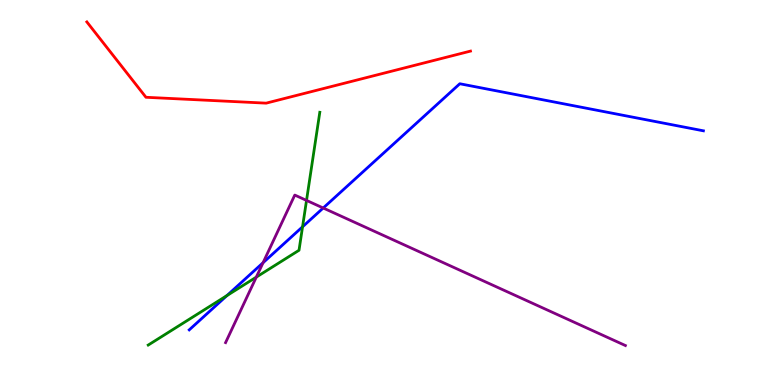[{'lines': ['blue', 'red'], 'intersections': []}, {'lines': ['green', 'red'], 'intersections': []}, {'lines': ['purple', 'red'], 'intersections': []}, {'lines': ['blue', 'green'], 'intersections': [{'x': 2.93, 'y': 2.32}, {'x': 3.9, 'y': 4.11}]}, {'lines': ['blue', 'purple'], 'intersections': [{'x': 3.39, 'y': 3.18}, {'x': 4.17, 'y': 4.6}]}, {'lines': ['green', 'purple'], 'intersections': [{'x': 3.31, 'y': 2.8}, {'x': 3.96, 'y': 4.79}]}]